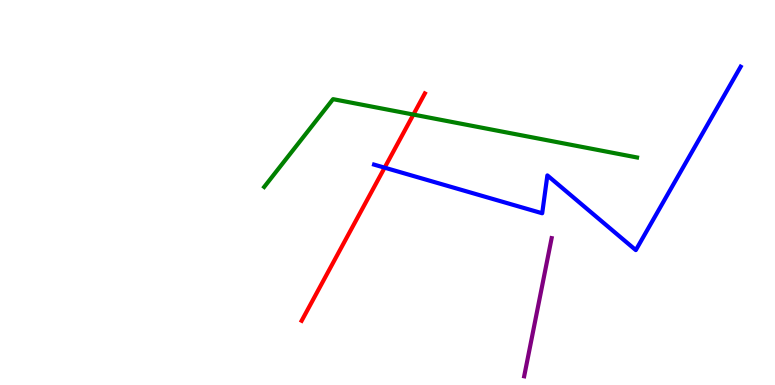[{'lines': ['blue', 'red'], 'intersections': [{'x': 4.96, 'y': 5.65}]}, {'lines': ['green', 'red'], 'intersections': [{'x': 5.33, 'y': 7.02}]}, {'lines': ['purple', 'red'], 'intersections': []}, {'lines': ['blue', 'green'], 'intersections': []}, {'lines': ['blue', 'purple'], 'intersections': []}, {'lines': ['green', 'purple'], 'intersections': []}]